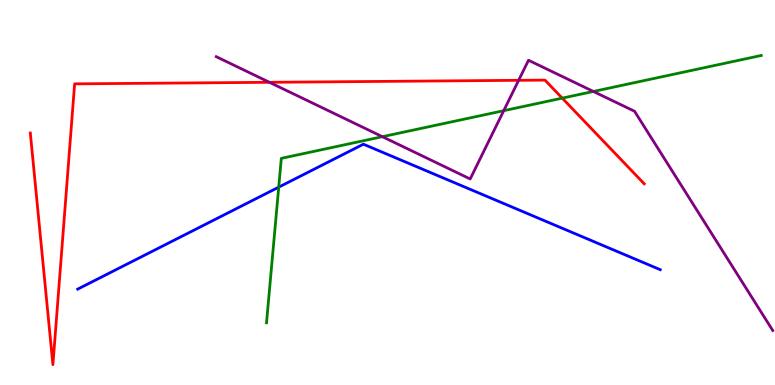[{'lines': ['blue', 'red'], 'intersections': []}, {'lines': ['green', 'red'], 'intersections': [{'x': 7.25, 'y': 7.45}]}, {'lines': ['purple', 'red'], 'intersections': [{'x': 3.48, 'y': 7.86}, {'x': 6.69, 'y': 7.91}]}, {'lines': ['blue', 'green'], 'intersections': [{'x': 3.6, 'y': 5.14}]}, {'lines': ['blue', 'purple'], 'intersections': []}, {'lines': ['green', 'purple'], 'intersections': [{'x': 4.93, 'y': 6.45}, {'x': 6.5, 'y': 7.13}, {'x': 7.66, 'y': 7.62}]}]